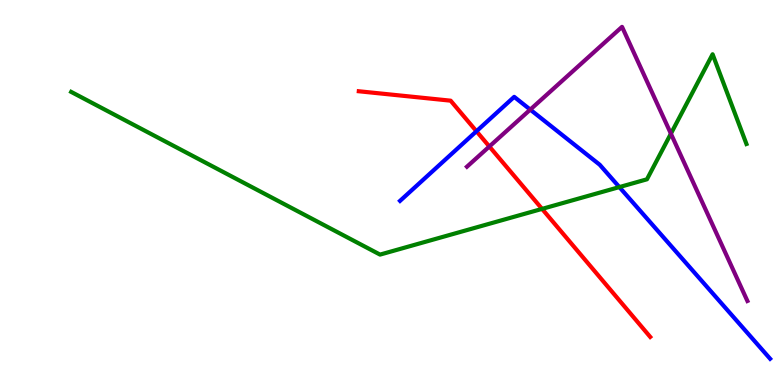[{'lines': ['blue', 'red'], 'intersections': [{'x': 6.15, 'y': 6.59}]}, {'lines': ['green', 'red'], 'intersections': [{'x': 6.99, 'y': 4.57}]}, {'lines': ['purple', 'red'], 'intersections': [{'x': 6.31, 'y': 6.19}]}, {'lines': ['blue', 'green'], 'intersections': [{'x': 7.99, 'y': 5.14}]}, {'lines': ['blue', 'purple'], 'intersections': [{'x': 6.84, 'y': 7.15}]}, {'lines': ['green', 'purple'], 'intersections': [{'x': 8.66, 'y': 6.53}]}]